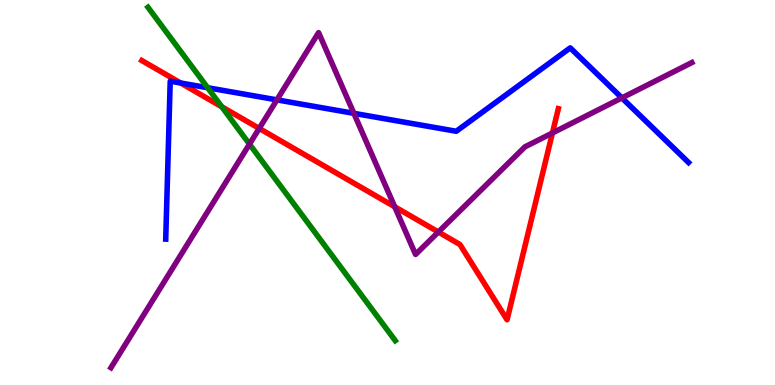[{'lines': ['blue', 'red'], 'intersections': [{'x': 2.33, 'y': 7.84}]}, {'lines': ['green', 'red'], 'intersections': [{'x': 2.86, 'y': 7.23}]}, {'lines': ['purple', 'red'], 'intersections': [{'x': 3.34, 'y': 6.66}, {'x': 5.09, 'y': 4.63}, {'x': 5.66, 'y': 3.97}, {'x': 7.13, 'y': 6.55}]}, {'lines': ['blue', 'green'], 'intersections': [{'x': 2.68, 'y': 7.72}]}, {'lines': ['blue', 'purple'], 'intersections': [{'x': 3.57, 'y': 7.41}, {'x': 4.57, 'y': 7.06}, {'x': 8.02, 'y': 7.46}]}, {'lines': ['green', 'purple'], 'intersections': [{'x': 3.22, 'y': 6.26}]}]